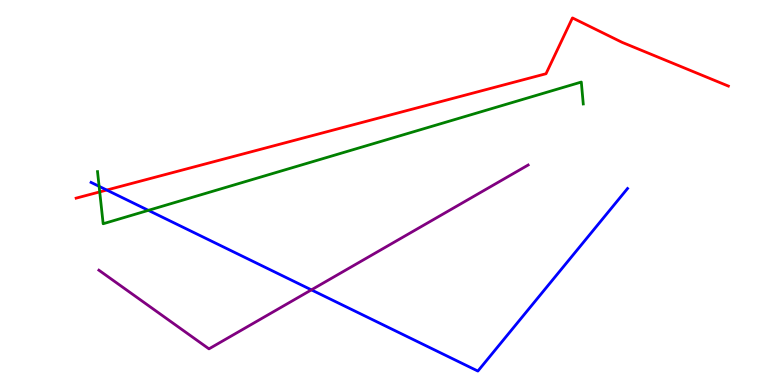[{'lines': ['blue', 'red'], 'intersections': [{'x': 1.38, 'y': 5.06}]}, {'lines': ['green', 'red'], 'intersections': [{'x': 1.29, 'y': 5.02}]}, {'lines': ['purple', 'red'], 'intersections': []}, {'lines': ['blue', 'green'], 'intersections': [{'x': 1.28, 'y': 5.16}, {'x': 1.91, 'y': 4.54}]}, {'lines': ['blue', 'purple'], 'intersections': [{'x': 4.02, 'y': 2.47}]}, {'lines': ['green', 'purple'], 'intersections': []}]